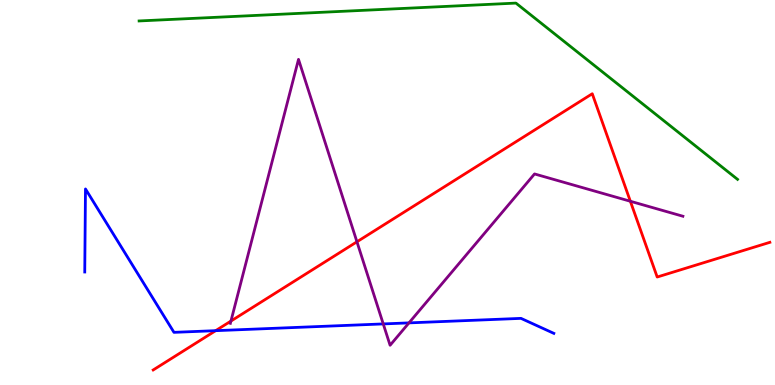[{'lines': ['blue', 'red'], 'intersections': [{'x': 2.78, 'y': 1.41}]}, {'lines': ['green', 'red'], 'intersections': []}, {'lines': ['purple', 'red'], 'intersections': [{'x': 2.98, 'y': 1.66}, {'x': 4.61, 'y': 3.72}, {'x': 8.13, 'y': 4.77}]}, {'lines': ['blue', 'green'], 'intersections': []}, {'lines': ['blue', 'purple'], 'intersections': [{'x': 4.95, 'y': 1.59}, {'x': 5.28, 'y': 1.61}]}, {'lines': ['green', 'purple'], 'intersections': []}]